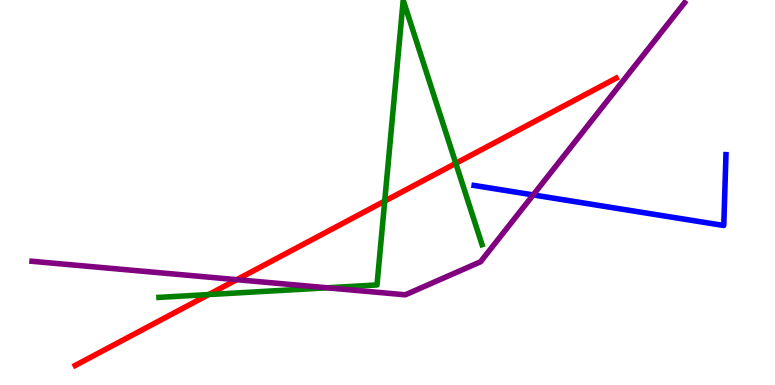[{'lines': ['blue', 'red'], 'intersections': []}, {'lines': ['green', 'red'], 'intersections': [{'x': 2.69, 'y': 2.35}, {'x': 4.96, 'y': 4.78}, {'x': 5.88, 'y': 5.76}]}, {'lines': ['purple', 'red'], 'intersections': [{'x': 3.05, 'y': 2.74}]}, {'lines': ['blue', 'green'], 'intersections': []}, {'lines': ['blue', 'purple'], 'intersections': [{'x': 6.88, 'y': 4.94}]}, {'lines': ['green', 'purple'], 'intersections': [{'x': 4.22, 'y': 2.52}]}]